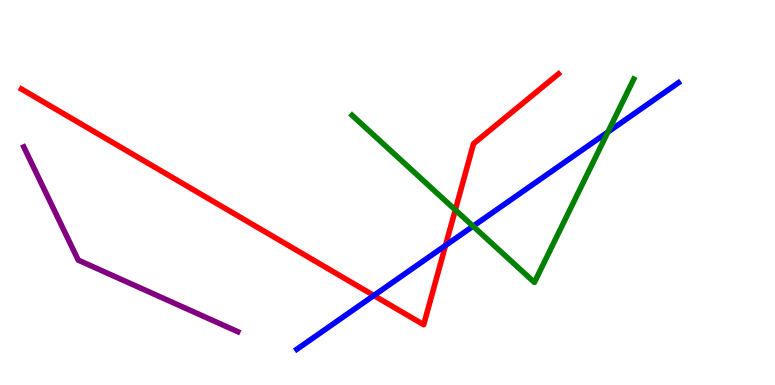[{'lines': ['blue', 'red'], 'intersections': [{'x': 4.82, 'y': 2.32}, {'x': 5.75, 'y': 3.63}]}, {'lines': ['green', 'red'], 'intersections': [{'x': 5.87, 'y': 4.55}]}, {'lines': ['purple', 'red'], 'intersections': []}, {'lines': ['blue', 'green'], 'intersections': [{'x': 6.1, 'y': 4.12}, {'x': 7.84, 'y': 6.57}]}, {'lines': ['blue', 'purple'], 'intersections': []}, {'lines': ['green', 'purple'], 'intersections': []}]